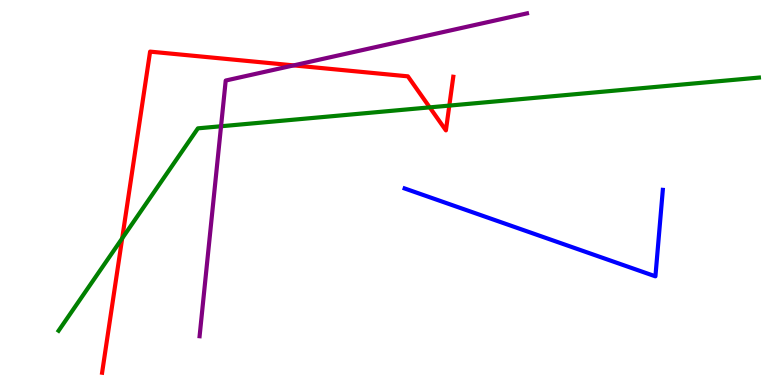[{'lines': ['blue', 'red'], 'intersections': []}, {'lines': ['green', 'red'], 'intersections': [{'x': 1.58, 'y': 3.81}, {'x': 5.54, 'y': 7.21}, {'x': 5.8, 'y': 7.26}]}, {'lines': ['purple', 'red'], 'intersections': [{'x': 3.79, 'y': 8.3}]}, {'lines': ['blue', 'green'], 'intersections': []}, {'lines': ['blue', 'purple'], 'intersections': []}, {'lines': ['green', 'purple'], 'intersections': [{'x': 2.85, 'y': 6.72}]}]